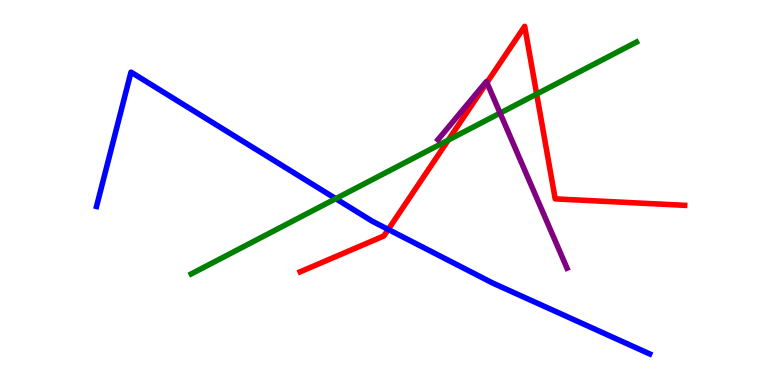[{'lines': ['blue', 'red'], 'intersections': [{'x': 5.01, 'y': 4.04}]}, {'lines': ['green', 'red'], 'intersections': [{'x': 5.78, 'y': 6.36}, {'x': 6.92, 'y': 7.56}]}, {'lines': ['purple', 'red'], 'intersections': [{'x': 6.28, 'y': 7.86}]}, {'lines': ['blue', 'green'], 'intersections': [{'x': 4.33, 'y': 4.84}]}, {'lines': ['blue', 'purple'], 'intersections': []}, {'lines': ['green', 'purple'], 'intersections': [{'x': 6.45, 'y': 7.06}]}]